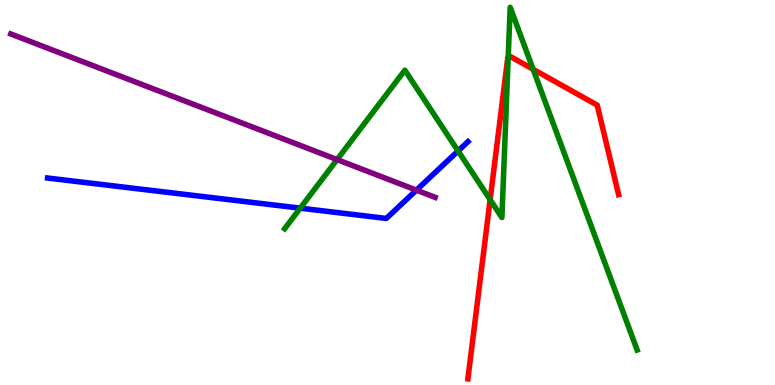[{'lines': ['blue', 'red'], 'intersections': []}, {'lines': ['green', 'red'], 'intersections': [{'x': 6.32, 'y': 4.81}, {'x': 6.56, 'y': 8.51}, {'x': 6.88, 'y': 8.2}]}, {'lines': ['purple', 'red'], 'intersections': []}, {'lines': ['blue', 'green'], 'intersections': [{'x': 3.87, 'y': 4.59}, {'x': 5.91, 'y': 6.08}]}, {'lines': ['blue', 'purple'], 'intersections': [{'x': 5.37, 'y': 5.06}]}, {'lines': ['green', 'purple'], 'intersections': [{'x': 4.35, 'y': 5.85}]}]